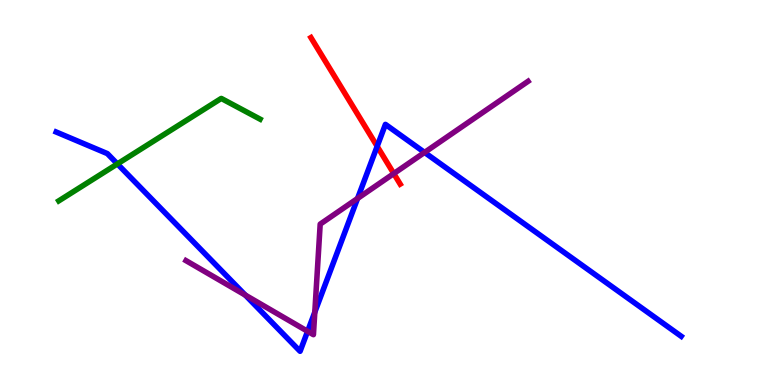[{'lines': ['blue', 'red'], 'intersections': [{'x': 4.87, 'y': 6.2}]}, {'lines': ['green', 'red'], 'intersections': []}, {'lines': ['purple', 'red'], 'intersections': [{'x': 5.08, 'y': 5.49}]}, {'lines': ['blue', 'green'], 'intersections': [{'x': 1.51, 'y': 5.74}]}, {'lines': ['blue', 'purple'], 'intersections': [{'x': 3.17, 'y': 2.34}, {'x': 3.97, 'y': 1.39}, {'x': 4.06, 'y': 1.89}, {'x': 4.61, 'y': 4.85}, {'x': 5.48, 'y': 6.04}]}, {'lines': ['green', 'purple'], 'intersections': []}]